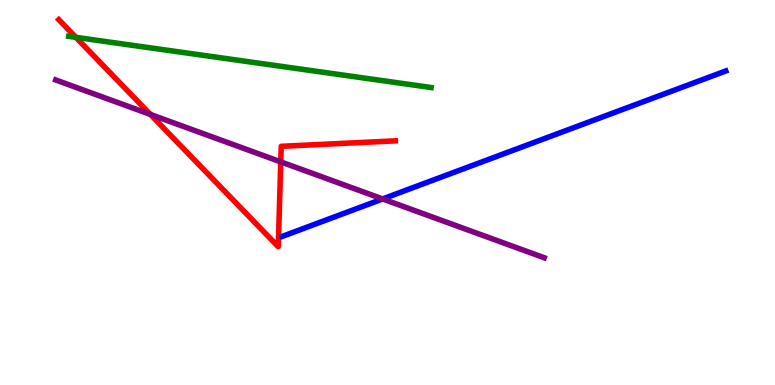[{'lines': ['blue', 'red'], 'intersections': []}, {'lines': ['green', 'red'], 'intersections': [{'x': 0.979, 'y': 9.03}]}, {'lines': ['purple', 'red'], 'intersections': [{'x': 1.94, 'y': 7.03}, {'x': 3.62, 'y': 5.8}]}, {'lines': ['blue', 'green'], 'intersections': []}, {'lines': ['blue', 'purple'], 'intersections': [{'x': 4.94, 'y': 4.83}]}, {'lines': ['green', 'purple'], 'intersections': []}]